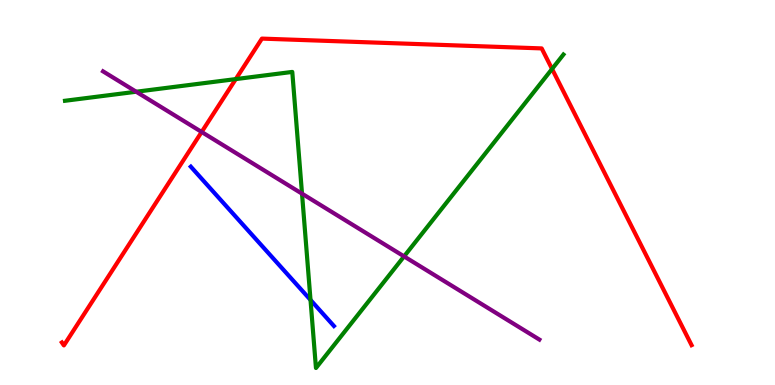[{'lines': ['blue', 'red'], 'intersections': []}, {'lines': ['green', 'red'], 'intersections': [{'x': 3.04, 'y': 7.95}, {'x': 7.12, 'y': 8.21}]}, {'lines': ['purple', 'red'], 'intersections': [{'x': 2.6, 'y': 6.57}]}, {'lines': ['blue', 'green'], 'intersections': [{'x': 4.01, 'y': 2.21}]}, {'lines': ['blue', 'purple'], 'intersections': []}, {'lines': ['green', 'purple'], 'intersections': [{'x': 1.76, 'y': 7.62}, {'x': 3.9, 'y': 4.97}, {'x': 5.21, 'y': 3.34}]}]